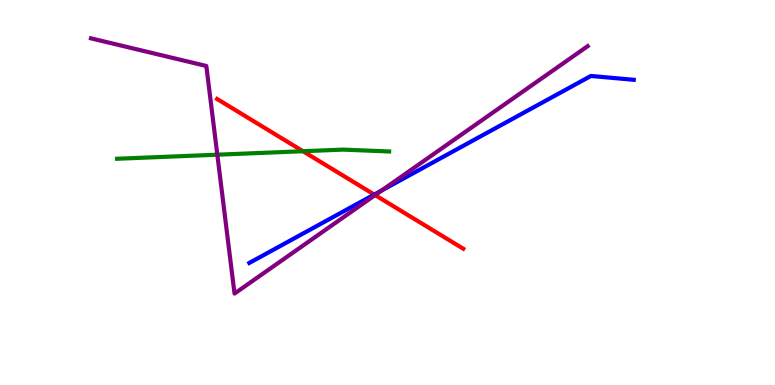[{'lines': ['blue', 'red'], 'intersections': [{'x': 4.83, 'y': 4.95}]}, {'lines': ['green', 'red'], 'intersections': [{'x': 3.91, 'y': 6.07}]}, {'lines': ['purple', 'red'], 'intersections': [{'x': 4.84, 'y': 4.93}]}, {'lines': ['blue', 'green'], 'intersections': []}, {'lines': ['blue', 'purple'], 'intersections': [{'x': 4.92, 'y': 5.05}]}, {'lines': ['green', 'purple'], 'intersections': [{'x': 2.8, 'y': 5.98}]}]